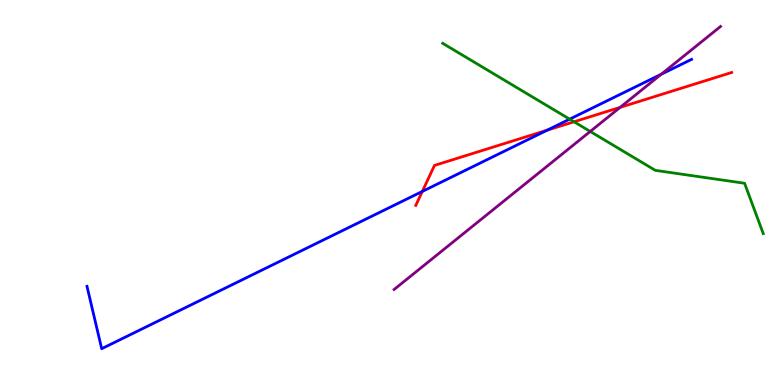[{'lines': ['blue', 'red'], 'intersections': [{'x': 5.45, 'y': 5.03}, {'x': 7.06, 'y': 6.62}]}, {'lines': ['green', 'red'], 'intersections': [{'x': 7.41, 'y': 6.84}]}, {'lines': ['purple', 'red'], 'intersections': [{'x': 8.0, 'y': 7.21}]}, {'lines': ['blue', 'green'], 'intersections': [{'x': 7.35, 'y': 6.9}]}, {'lines': ['blue', 'purple'], 'intersections': [{'x': 8.53, 'y': 8.07}]}, {'lines': ['green', 'purple'], 'intersections': [{'x': 7.62, 'y': 6.59}]}]